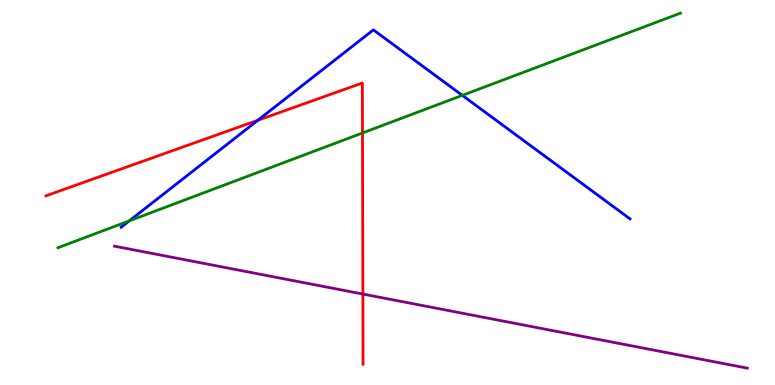[{'lines': ['blue', 'red'], 'intersections': [{'x': 3.33, 'y': 6.88}]}, {'lines': ['green', 'red'], 'intersections': [{'x': 4.68, 'y': 6.55}]}, {'lines': ['purple', 'red'], 'intersections': [{'x': 4.68, 'y': 2.36}]}, {'lines': ['blue', 'green'], 'intersections': [{'x': 1.67, 'y': 4.26}, {'x': 5.97, 'y': 7.52}]}, {'lines': ['blue', 'purple'], 'intersections': []}, {'lines': ['green', 'purple'], 'intersections': []}]